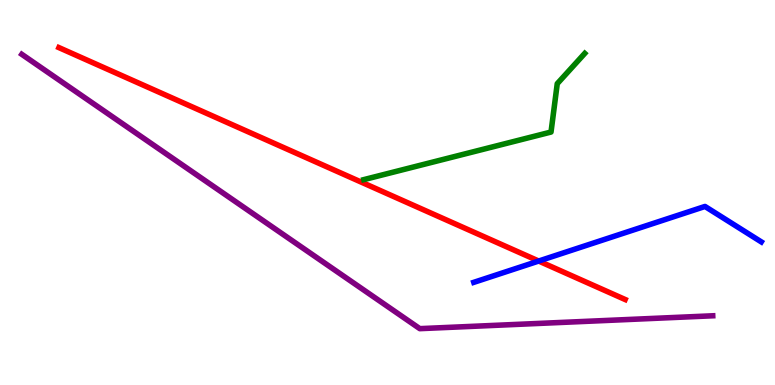[{'lines': ['blue', 'red'], 'intersections': [{'x': 6.95, 'y': 3.22}]}, {'lines': ['green', 'red'], 'intersections': []}, {'lines': ['purple', 'red'], 'intersections': []}, {'lines': ['blue', 'green'], 'intersections': []}, {'lines': ['blue', 'purple'], 'intersections': []}, {'lines': ['green', 'purple'], 'intersections': []}]